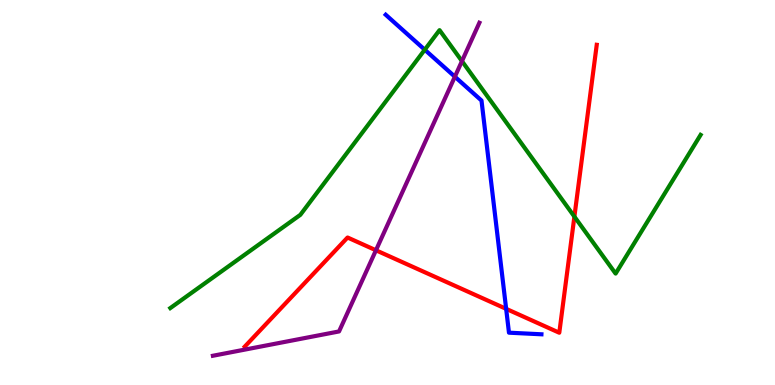[{'lines': ['blue', 'red'], 'intersections': [{'x': 6.53, 'y': 1.98}]}, {'lines': ['green', 'red'], 'intersections': [{'x': 7.41, 'y': 4.37}]}, {'lines': ['purple', 'red'], 'intersections': [{'x': 4.85, 'y': 3.5}]}, {'lines': ['blue', 'green'], 'intersections': [{'x': 5.48, 'y': 8.71}]}, {'lines': ['blue', 'purple'], 'intersections': [{'x': 5.87, 'y': 8.01}]}, {'lines': ['green', 'purple'], 'intersections': [{'x': 5.96, 'y': 8.41}]}]